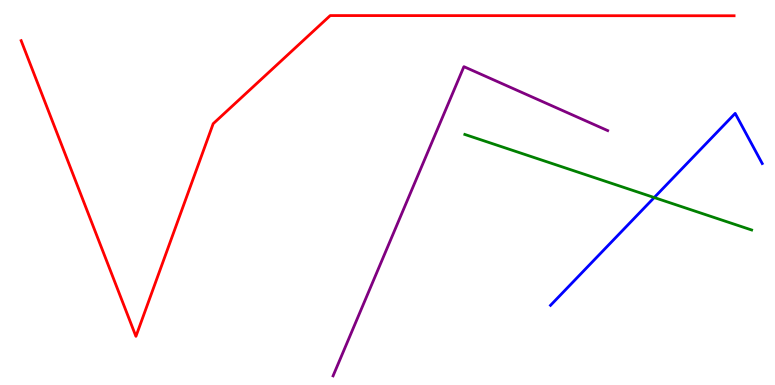[{'lines': ['blue', 'red'], 'intersections': []}, {'lines': ['green', 'red'], 'intersections': []}, {'lines': ['purple', 'red'], 'intersections': []}, {'lines': ['blue', 'green'], 'intersections': [{'x': 8.44, 'y': 4.87}]}, {'lines': ['blue', 'purple'], 'intersections': []}, {'lines': ['green', 'purple'], 'intersections': []}]